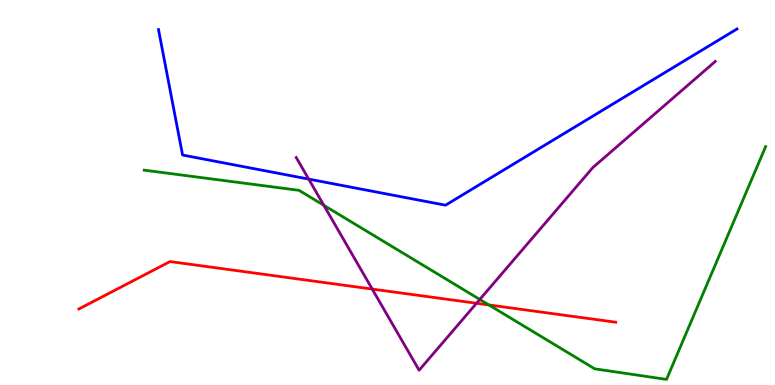[{'lines': ['blue', 'red'], 'intersections': []}, {'lines': ['green', 'red'], 'intersections': [{'x': 6.31, 'y': 2.08}]}, {'lines': ['purple', 'red'], 'intersections': [{'x': 4.8, 'y': 2.49}, {'x': 6.15, 'y': 2.12}]}, {'lines': ['blue', 'green'], 'intersections': []}, {'lines': ['blue', 'purple'], 'intersections': [{'x': 3.98, 'y': 5.35}]}, {'lines': ['green', 'purple'], 'intersections': [{'x': 4.18, 'y': 4.67}, {'x': 6.19, 'y': 2.22}]}]